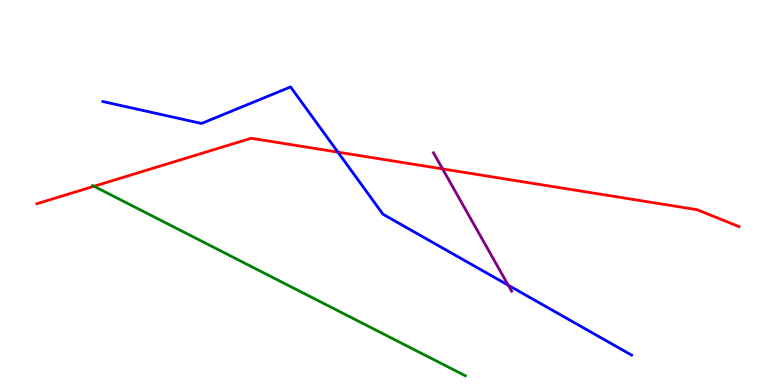[{'lines': ['blue', 'red'], 'intersections': [{'x': 4.36, 'y': 6.05}]}, {'lines': ['green', 'red'], 'intersections': [{'x': 1.21, 'y': 5.16}]}, {'lines': ['purple', 'red'], 'intersections': [{'x': 5.71, 'y': 5.61}]}, {'lines': ['blue', 'green'], 'intersections': []}, {'lines': ['blue', 'purple'], 'intersections': [{'x': 6.56, 'y': 2.59}]}, {'lines': ['green', 'purple'], 'intersections': []}]